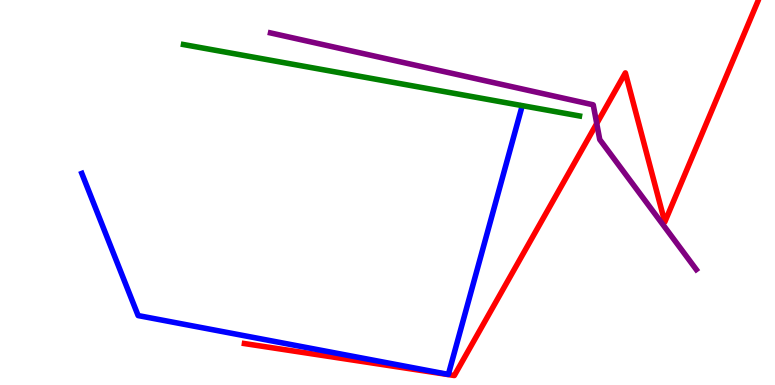[{'lines': ['blue', 'red'], 'intersections': []}, {'lines': ['green', 'red'], 'intersections': []}, {'lines': ['purple', 'red'], 'intersections': [{'x': 7.7, 'y': 6.79}]}, {'lines': ['blue', 'green'], 'intersections': []}, {'lines': ['blue', 'purple'], 'intersections': []}, {'lines': ['green', 'purple'], 'intersections': []}]